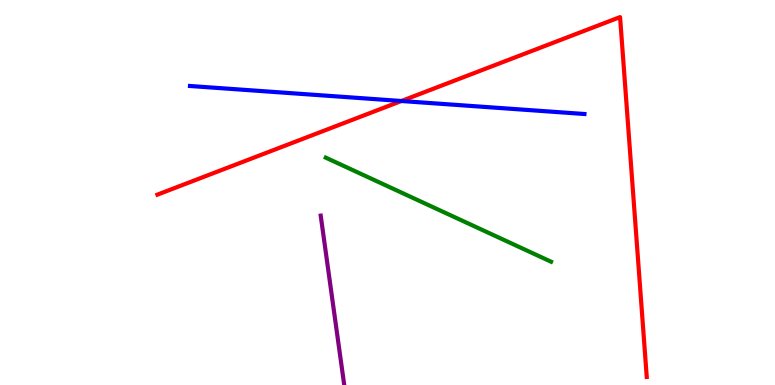[{'lines': ['blue', 'red'], 'intersections': [{'x': 5.18, 'y': 7.38}]}, {'lines': ['green', 'red'], 'intersections': []}, {'lines': ['purple', 'red'], 'intersections': []}, {'lines': ['blue', 'green'], 'intersections': []}, {'lines': ['blue', 'purple'], 'intersections': []}, {'lines': ['green', 'purple'], 'intersections': []}]